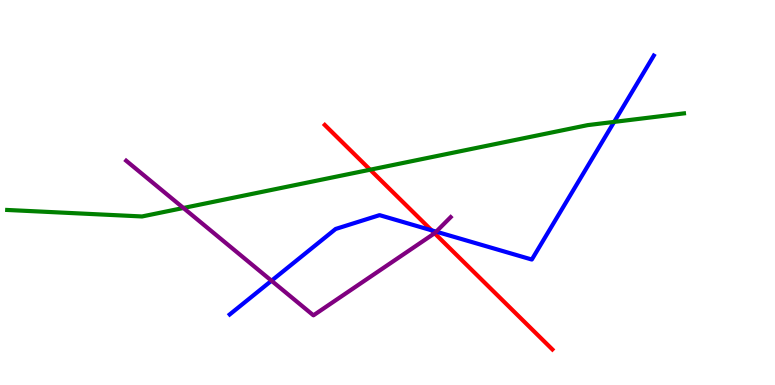[{'lines': ['blue', 'red'], 'intersections': [{'x': 5.57, 'y': 4.02}]}, {'lines': ['green', 'red'], 'intersections': [{'x': 4.78, 'y': 5.59}]}, {'lines': ['purple', 'red'], 'intersections': [{'x': 5.61, 'y': 3.94}]}, {'lines': ['blue', 'green'], 'intersections': [{'x': 7.92, 'y': 6.83}]}, {'lines': ['blue', 'purple'], 'intersections': [{'x': 3.5, 'y': 2.71}, {'x': 5.63, 'y': 3.98}]}, {'lines': ['green', 'purple'], 'intersections': [{'x': 2.37, 'y': 4.6}]}]